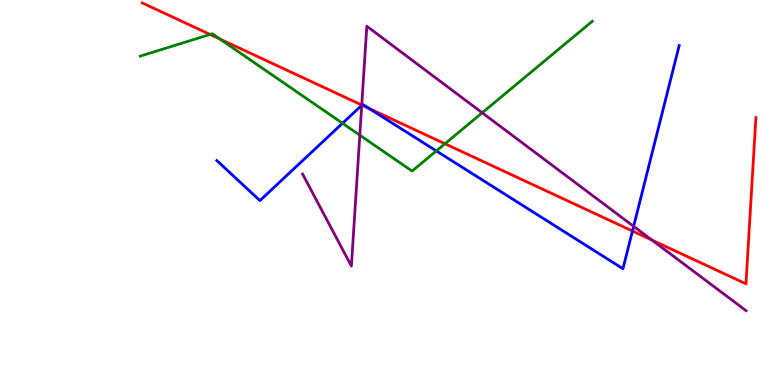[{'lines': ['blue', 'red'], 'intersections': [{'x': 4.67, 'y': 7.27}, {'x': 4.76, 'y': 7.18}, {'x': 8.16, 'y': 4.0}]}, {'lines': ['green', 'red'], 'intersections': [{'x': 2.71, 'y': 9.11}, {'x': 2.84, 'y': 8.99}, {'x': 5.74, 'y': 6.27}]}, {'lines': ['purple', 'red'], 'intersections': [{'x': 4.67, 'y': 7.27}, {'x': 8.41, 'y': 3.76}]}, {'lines': ['blue', 'green'], 'intersections': [{'x': 4.42, 'y': 6.8}, {'x': 5.63, 'y': 6.08}]}, {'lines': ['blue', 'purple'], 'intersections': [{'x': 4.67, 'y': 7.27}, {'x': 8.18, 'y': 4.12}]}, {'lines': ['green', 'purple'], 'intersections': [{'x': 4.64, 'y': 6.49}, {'x': 6.22, 'y': 7.07}]}]